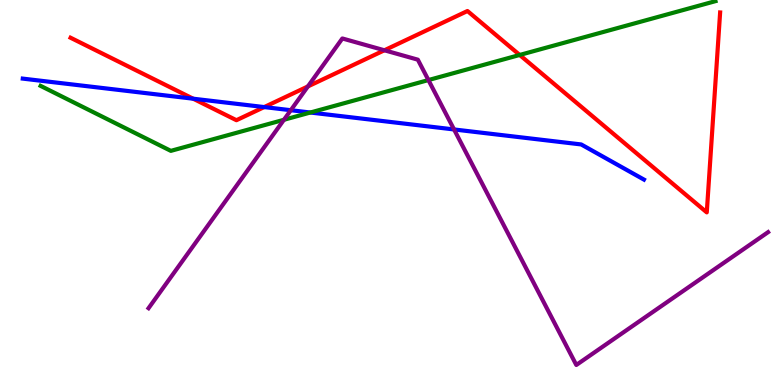[{'lines': ['blue', 'red'], 'intersections': [{'x': 2.49, 'y': 7.44}, {'x': 3.41, 'y': 7.22}]}, {'lines': ['green', 'red'], 'intersections': [{'x': 6.71, 'y': 8.57}]}, {'lines': ['purple', 'red'], 'intersections': [{'x': 3.97, 'y': 7.75}, {'x': 4.96, 'y': 8.69}]}, {'lines': ['blue', 'green'], 'intersections': [{'x': 4.0, 'y': 7.08}]}, {'lines': ['blue', 'purple'], 'intersections': [{'x': 3.75, 'y': 7.14}, {'x': 5.86, 'y': 6.64}]}, {'lines': ['green', 'purple'], 'intersections': [{'x': 3.66, 'y': 6.89}, {'x': 5.53, 'y': 7.92}]}]